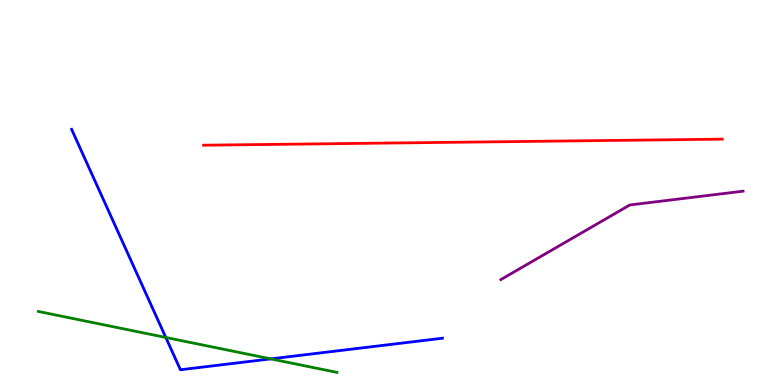[{'lines': ['blue', 'red'], 'intersections': []}, {'lines': ['green', 'red'], 'intersections': []}, {'lines': ['purple', 'red'], 'intersections': []}, {'lines': ['blue', 'green'], 'intersections': [{'x': 2.14, 'y': 1.23}, {'x': 3.49, 'y': 0.678}]}, {'lines': ['blue', 'purple'], 'intersections': []}, {'lines': ['green', 'purple'], 'intersections': []}]